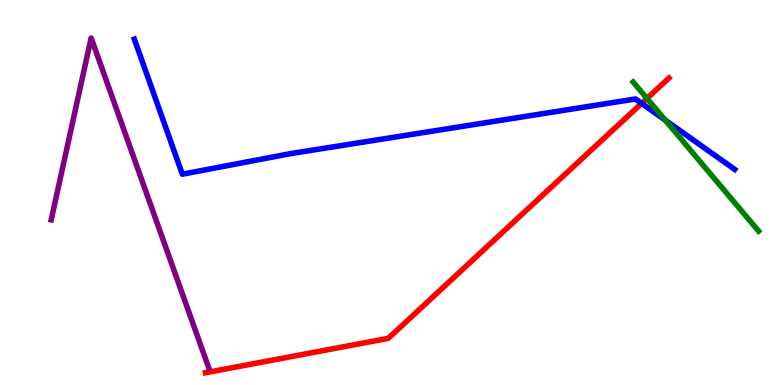[{'lines': ['blue', 'red'], 'intersections': [{'x': 8.28, 'y': 7.32}]}, {'lines': ['green', 'red'], 'intersections': [{'x': 8.35, 'y': 7.44}]}, {'lines': ['purple', 'red'], 'intersections': []}, {'lines': ['blue', 'green'], 'intersections': [{'x': 8.58, 'y': 6.88}]}, {'lines': ['blue', 'purple'], 'intersections': []}, {'lines': ['green', 'purple'], 'intersections': []}]